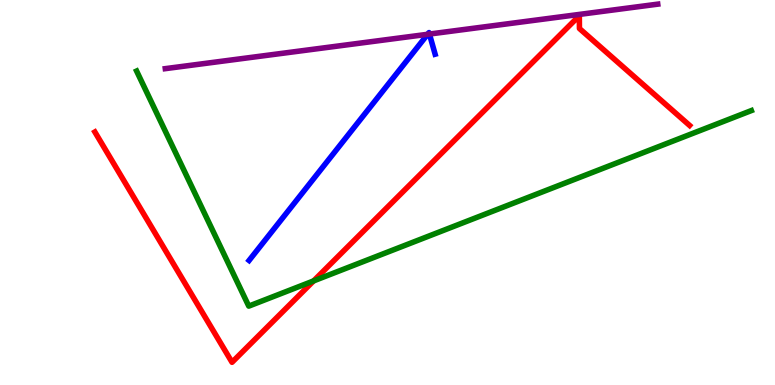[{'lines': ['blue', 'red'], 'intersections': []}, {'lines': ['green', 'red'], 'intersections': [{'x': 4.05, 'y': 2.7}]}, {'lines': ['purple', 'red'], 'intersections': []}, {'lines': ['blue', 'green'], 'intersections': []}, {'lines': ['blue', 'purple'], 'intersections': [{'x': 5.52, 'y': 9.11}, {'x': 5.54, 'y': 9.12}]}, {'lines': ['green', 'purple'], 'intersections': []}]